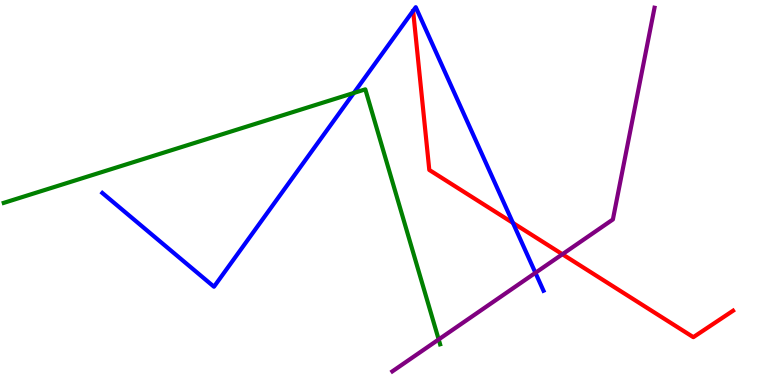[{'lines': ['blue', 'red'], 'intersections': [{'x': 6.62, 'y': 4.21}]}, {'lines': ['green', 'red'], 'intersections': []}, {'lines': ['purple', 'red'], 'intersections': [{'x': 7.26, 'y': 3.4}]}, {'lines': ['blue', 'green'], 'intersections': [{'x': 4.57, 'y': 7.59}]}, {'lines': ['blue', 'purple'], 'intersections': [{'x': 6.91, 'y': 2.91}]}, {'lines': ['green', 'purple'], 'intersections': [{'x': 5.66, 'y': 1.18}]}]